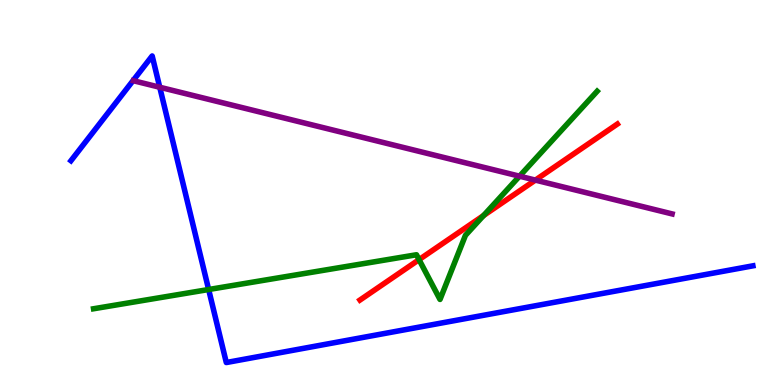[{'lines': ['blue', 'red'], 'intersections': []}, {'lines': ['green', 'red'], 'intersections': [{'x': 5.41, 'y': 3.26}, {'x': 6.24, 'y': 4.4}]}, {'lines': ['purple', 'red'], 'intersections': [{'x': 6.91, 'y': 5.32}]}, {'lines': ['blue', 'green'], 'intersections': [{'x': 2.69, 'y': 2.48}]}, {'lines': ['blue', 'purple'], 'intersections': [{'x': 2.06, 'y': 7.73}]}, {'lines': ['green', 'purple'], 'intersections': [{'x': 6.7, 'y': 5.42}]}]